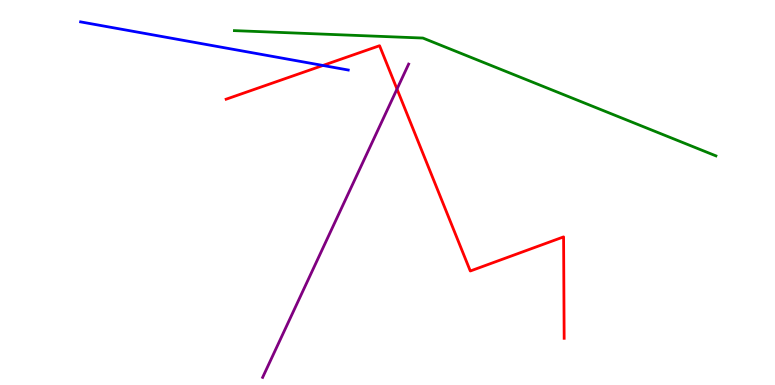[{'lines': ['blue', 'red'], 'intersections': [{'x': 4.17, 'y': 8.3}]}, {'lines': ['green', 'red'], 'intersections': []}, {'lines': ['purple', 'red'], 'intersections': [{'x': 5.12, 'y': 7.69}]}, {'lines': ['blue', 'green'], 'intersections': []}, {'lines': ['blue', 'purple'], 'intersections': []}, {'lines': ['green', 'purple'], 'intersections': []}]